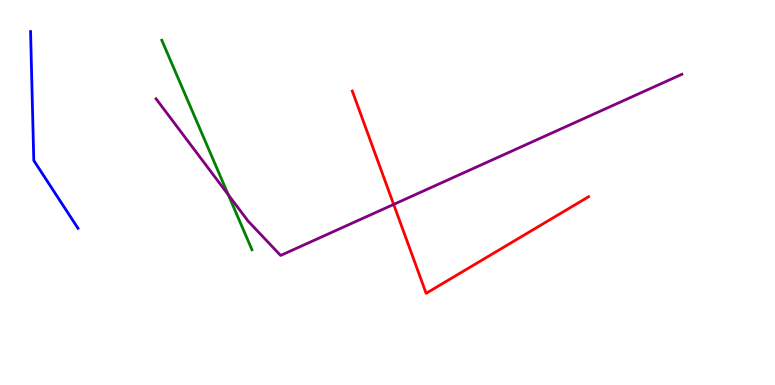[{'lines': ['blue', 'red'], 'intersections': []}, {'lines': ['green', 'red'], 'intersections': []}, {'lines': ['purple', 'red'], 'intersections': [{'x': 5.08, 'y': 4.69}]}, {'lines': ['blue', 'green'], 'intersections': []}, {'lines': ['blue', 'purple'], 'intersections': []}, {'lines': ['green', 'purple'], 'intersections': [{'x': 2.95, 'y': 4.94}]}]